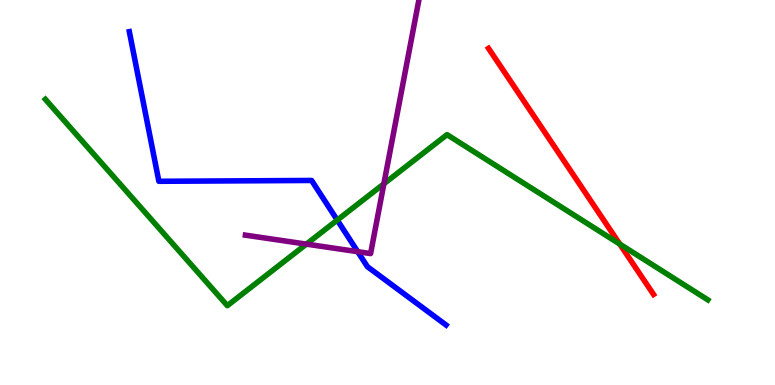[{'lines': ['blue', 'red'], 'intersections': []}, {'lines': ['green', 'red'], 'intersections': [{'x': 8.0, 'y': 3.66}]}, {'lines': ['purple', 'red'], 'intersections': []}, {'lines': ['blue', 'green'], 'intersections': [{'x': 4.35, 'y': 4.28}]}, {'lines': ['blue', 'purple'], 'intersections': [{'x': 4.62, 'y': 3.46}]}, {'lines': ['green', 'purple'], 'intersections': [{'x': 3.95, 'y': 3.66}, {'x': 4.95, 'y': 5.23}]}]